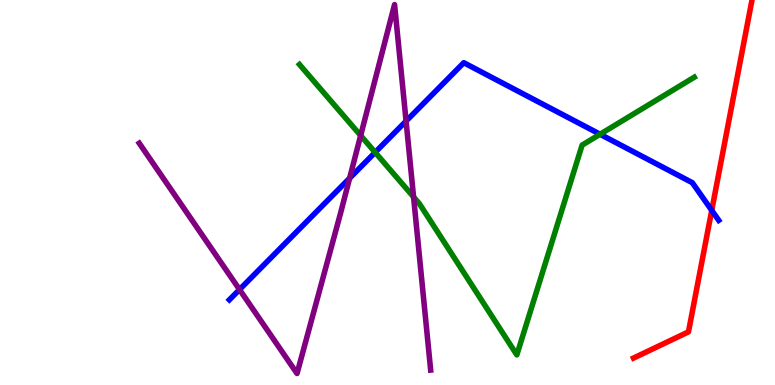[{'lines': ['blue', 'red'], 'intersections': [{'x': 9.18, 'y': 4.54}]}, {'lines': ['green', 'red'], 'intersections': []}, {'lines': ['purple', 'red'], 'intersections': []}, {'lines': ['blue', 'green'], 'intersections': [{'x': 4.84, 'y': 6.04}, {'x': 7.74, 'y': 6.51}]}, {'lines': ['blue', 'purple'], 'intersections': [{'x': 3.09, 'y': 2.48}, {'x': 4.51, 'y': 5.37}, {'x': 5.24, 'y': 6.85}]}, {'lines': ['green', 'purple'], 'intersections': [{'x': 4.65, 'y': 6.48}, {'x': 5.34, 'y': 4.88}]}]